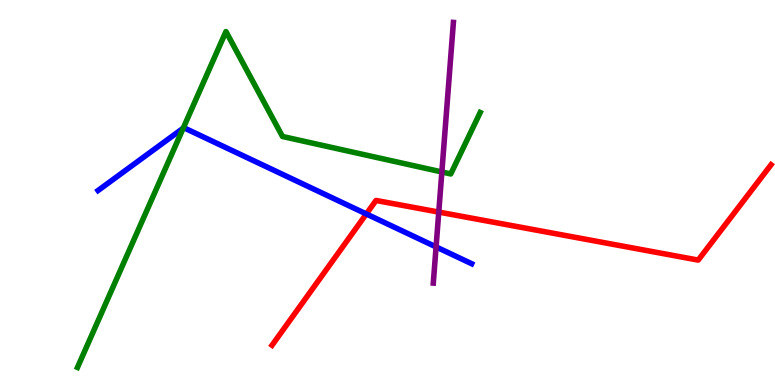[{'lines': ['blue', 'red'], 'intersections': [{'x': 4.73, 'y': 4.44}]}, {'lines': ['green', 'red'], 'intersections': []}, {'lines': ['purple', 'red'], 'intersections': [{'x': 5.66, 'y': 4.49}]}, {'lines': ['blue', 'green'], 'intersections': [{'x': 2.36, 'y': 6.67}]}, {'lines': ['blue', 'purple'], 'intersections': [{'x': 5.63, 'y': 3.59}]}, {'lines': ['green', 'purple'], 'intersections': [{'x': 5.7, 'y': 5.53}]}]